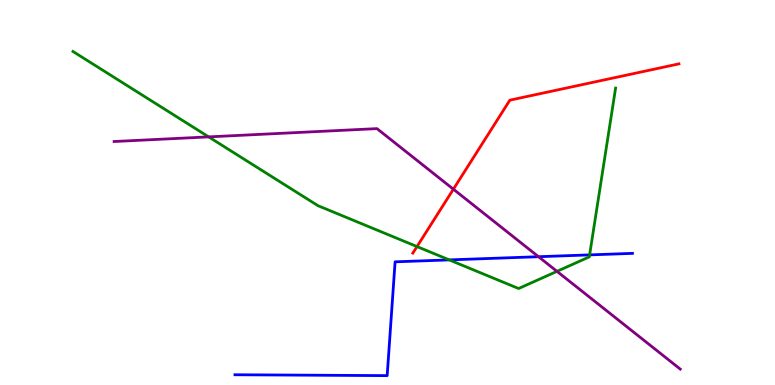[{'lines': ['blue', 'red'], 'intersections': []}, {'lines': ['green', 'red'], 'intersections': [{'x': 5.38, 'y': 3.6}]}, {'lines': ['purple', 'red'], 'intersections': [{'x': 5.85, 'y': 5.09}]}, {'lines': ['blue', 'green'], 'intersections': [{'x': 5.8, 'y': 3.25}, {'x': 7.61, 'y': 3.38}]}, {'lines': ['blue', 'purple'], 'intersections': [{'x': 6.95, 'y': 3.33}]}, {'lines': ['green', 'purple'], 'intersections': [{'x': 2.69, 'y': 6.44}, {'x': 7.19, 'y': 2.95}]}]